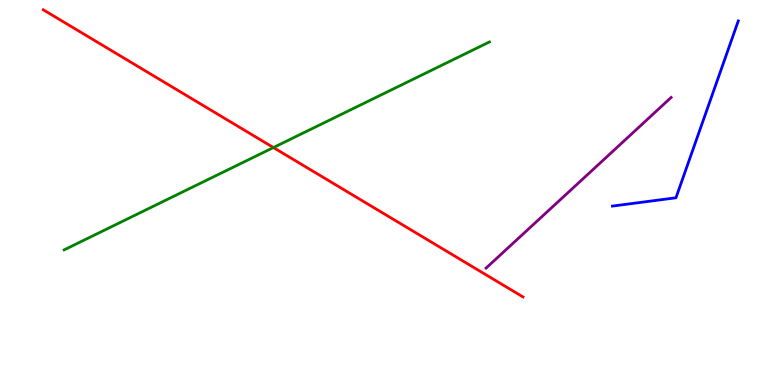[{'lines': ['blue', 'red'], 'intersections': []}, {'lines': ['green', 'red'], 'intersections': [{'x': 3.53, 'y': 6.17}]}, {'lines': ['purple', 'red'], 'intersections': []}, {'lines': ['blue', 'green'], 'intersections': []}, {'lines': ['blue', 'purple'], 'intersections': []}, {'lines': ['green', 'purple'], 'intersections': []}]